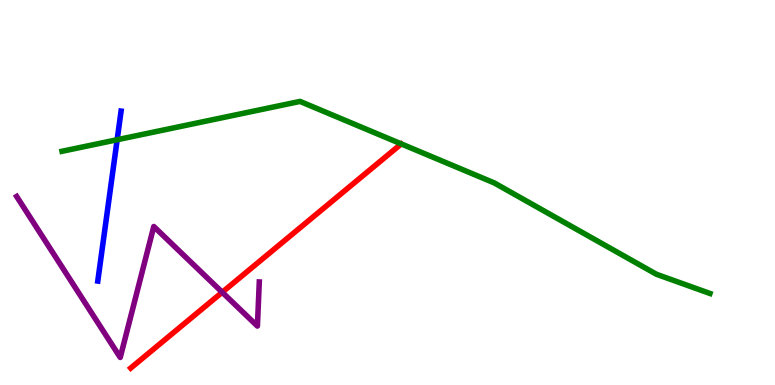[{'lines': ['blue', 'red'], 'intersections': []}, {'lines': ['green', 'red'], 'intersections': []}, {'lines': ['purple', 'red'], 'intersections': [{'x': 2.87, 'y': 2.41}]}, {'lines': ['blue', 'green'], 'intersections': [{'x': 1.51, 'y': 6.37}]}, {'lines': ['blue', 'purple'], 'intersections': []}, {'lines': ['green', 'purple'], 'intersections': []}]